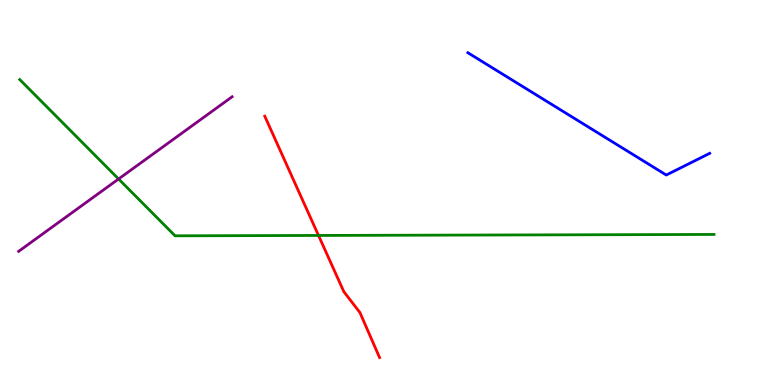[{'lines': ['blue', 'red'], 'intersections': []}, {'lines': ['green', 'red'], 'intersections': [{'x': 4.11, 'y': 3.88}]}, {'lines': ['purple', 'red'], 'intersections': []}, {'lines': ['blue', 'green'], 'intersections': []}, {'lines': ['blue', 'purple'], 'intersections': []}, {'lines': ['green', 'purple'], 'intersections': [{'x': 1.53, 'y': 5.35}]}]